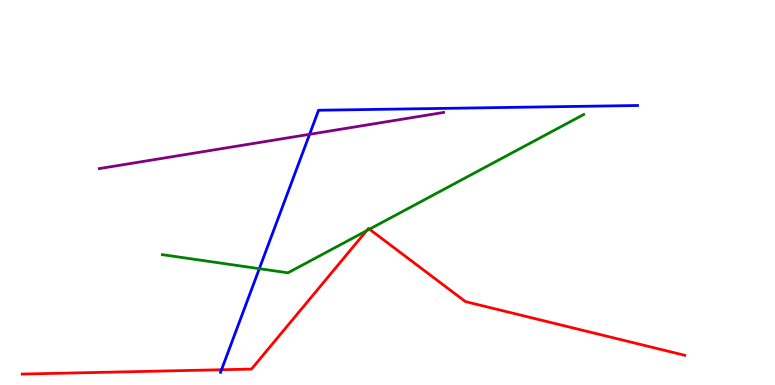[{'lines': ['blue', 'red'], 'intersections': [{'x': 2.86, 'y': 0.396}]}, {'lines': ['green', 'red'], 'intersections': [{'x': 4.73, 'y': 4.01}, {'x': 4.77, 'y': 4.05}]}, {'lines': ['purple', 'red'], 'intersections': []}, {'lines': ['blue', 'green'], 'intersections': [{'x': 3.35, 'y': 3.02}]}, {'lines': ['blue', 'purple'], 'intersections': [{'x': 3.99, 'y': 6.51}]}, {'lines': ['green', 'purple'], 'intersections': []}]